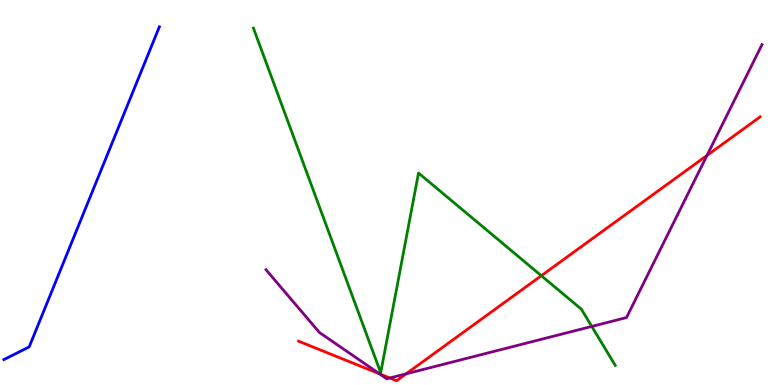[{'lines': ['blue', 'red'], 'intersections': []}, {'lines': ['green', 'red'], 'intersections': [{'x': 6.98, 'y': 2.84}]}, {'lines': ['purple', 'red'], 'intersections': [{'x': 4.9, 'y': 0.29}, {'x': 5.03, 'y': 0.182}, {'x': 5.24, 'y': 0.291}, {'x': 9.12, 'y': 5.96}]}, {'lines': ['blue', 'green'], 'intersections': []}, {'lines': ['blue', 'purple'], 'intersections': []}, {'lines': ['green', 'purple'], 'intersections': [{'x': 7.64, 'y': 1.52}]}]